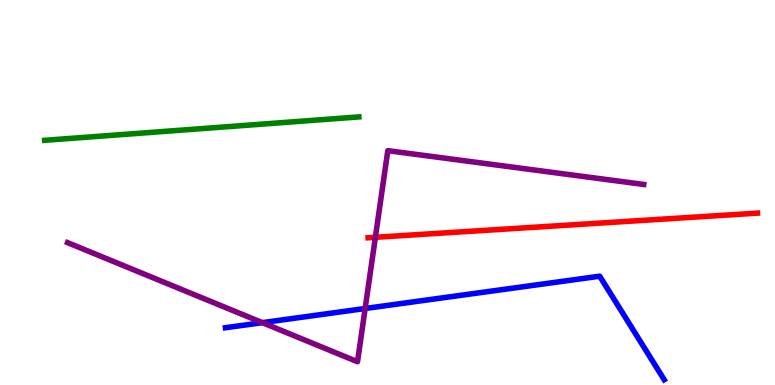[{'lines': ['blue', 'red'], 'intersections': []}, {'lines': ['green', 'red'], 'intersections': []}, {'lines': ['purple', 'red'], 'intersections': [{'x': 4.84, 'y': 3.84}]}, {'lines': ['blue', 'green'], 'intersections': []}, {'lines': ['blue', 'purple'], 'intersections': [{'x': 3.39, 'y': 1.62}, {'x': 4.71, 'y': 1.99}]}, {'lines': ['green', 'purple'], 'intersections': []}]